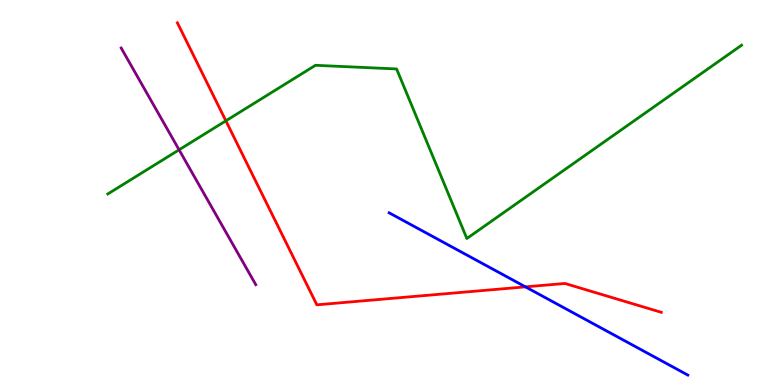[{'lines': ['blue', 'red'], 'intersections': [{'x': 6.78, 'y': 2.55}]}, {'lines': ['green', 'red'], 'intersections': [{'x': 2.91, 'y': 6.86}]}, {'lines': ['purple', 'red'], 'intersections': []}, {'lines': ['blue', 'green'], 'intersections': []}, {'lines': ['blue', 'purple'], 'intersections': []}, {'lines': ['green', 'purple'], 'intersections': [{'x': 2.31, 'y': 6.11}]}]